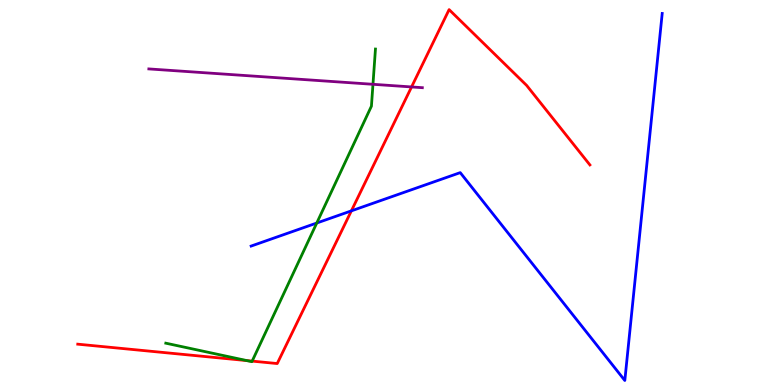[{'lines': ['blue', 'red'], 'intersections': [{'x': 4.53, 'y': 4.52}]}, {'lines': ['green', 'red'], 'intersections': [{'x': 3.19, 'y': 0.634}, {'x': 3.25, 'y': 0.62}]}, {'lines': ['purple', 'red'], 'intersections': [{'x': 5.31, 'y': 7.74}]}, {'lines': ['blue', 'green'], 'intersections': [{'x': 4.09, 'y': 4.21}]}, {'lines': ['blue', 'purple'], 'intersections': []}, {'lines': ['green', 'purple'], 'intersections': [{'x': 4.81, 'y': 7.81}]}]